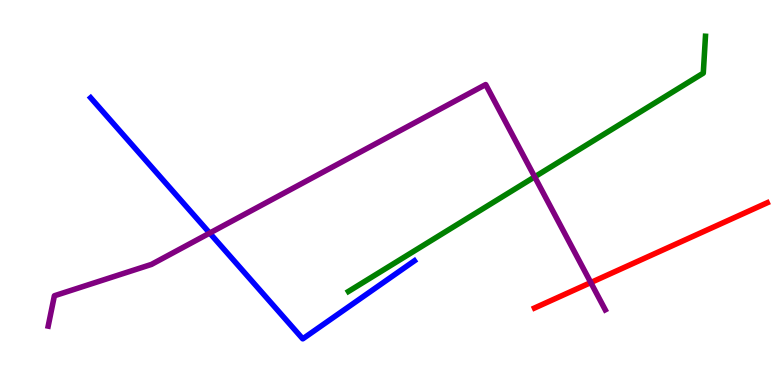[{'lines': ['blue', 'red'], 'intersections': []}, {'lines': ['green', 'red'], 'intersections': []}, {'lines': ['purple', 'red'], 'intersections': [{'x': 7.62, 'y': 2.66}]}, {'lines': ['blue', 'green'], 'intersections': []}, {'lines': ['blue', 'purple'], 'intersections': [{'x': 2.71, 'y': 3.95}]}, {'lines': ['green', 'purple'], 'intersections': [{'x': 6.9, 'y': 5.41}]}]